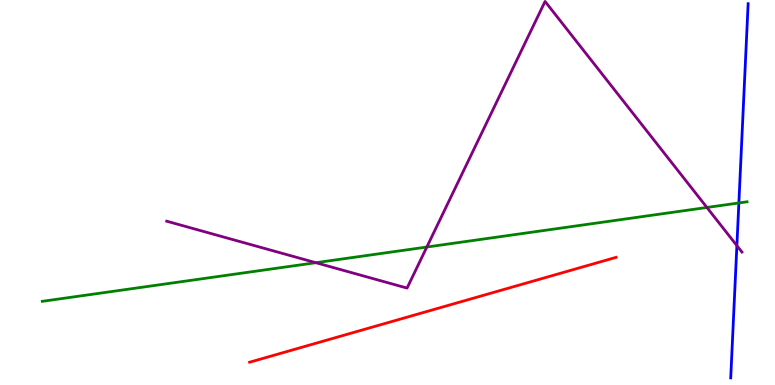[{'lines': ['blue', 'red'], 'intersections': []}, {'lines': ['green', 'red'], 'intersections': []}, {'lines': ['purple', 'red'], 'intersections': []}, {'lines': ['blue', 'green'], 'intersections': [{'x': 9.53, 'y': 4.73}]}, {'lines': ['blue', 'purple'], 'intersections': [{'x': 9.51, 'y': 3.62}]}, {'lines': ['green', 'purple'], 'intersections': [{'x': 4.08, 'y': 3.18}, {'x': 5.51, 'y': 3.58}, {'x': 9.12, 'y': 4.61}]}]